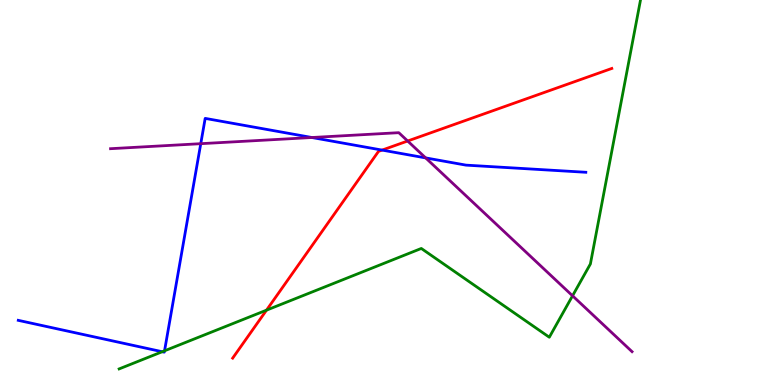[{'lines': ['blue', 'red'], 'intersections': [{'x': 4.93, 'y': 6.1}]}, {'lines': ['green', 'red'], 'intersections': [{'x': 3.44, 'y': 1.94}]}, {'lines': ['purple', 'red'], 'intersections': [{'x': 5.26, 'y': 6.34}]}, {'lines': ['blue', 'green'], 'intersections': [{'x': 2.09, 'y': 0.864}, {'x': 2.12, 'y': 0.888}]}, {'lines': ['blue', 'purple'], 'intersections': [{'x': 2.59, 'y': 6.27}, {'x': 4.02, 'y': 6.43}, {'x': 5.49, 'y': 5.9}]}, {'lines': ['green', 'purple'], 'intersections': [{'x': 7.39, 'y': 2.32}]}]